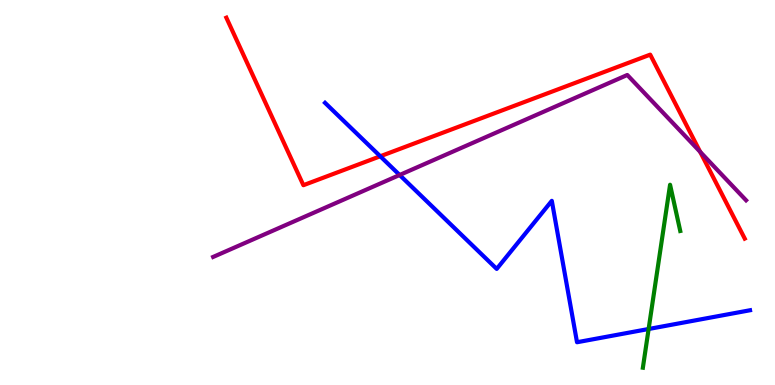[{'lines': ['blue', 'red'], 'intersections': [{'x': 4.91, 'y': 5.94}]}, {'lines': ['green', 'red'], 'intersections': []}, {'lines': ['purple', 'red'], 'intersections': [{'x': 9.03, 'y': 6.06}]}, {'lines': ['blue', 'green'], 'intersections': [{'x': 8.37, 'y': 1.45}]}, {'lines': ['blue', 'purple'], 'intersections': [{'x': 5.16, 'y': 5.45}]}, {'lines': ['green', 'purple'], 'intersections': []}]